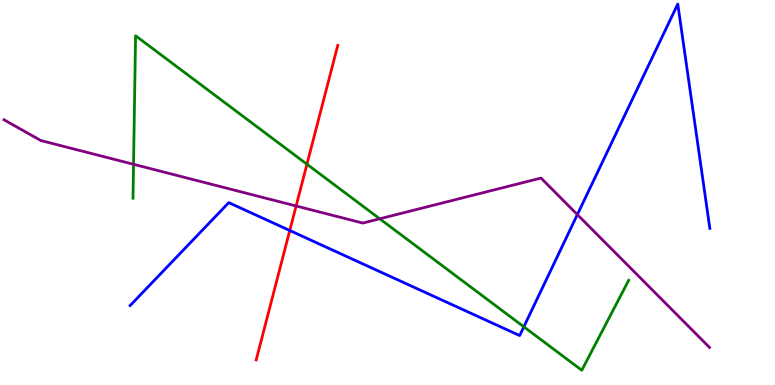[{'lines': ['blue', 'red'], 'intersections': [{'x': 3.74, 'y': 4.01}]}, {'lines': ['green', 'red'], 'intersections': [{'x': 3.96, 'y': 5.73}]}, {'lines': ['purple', 'red'], 'intersections': [{'x': 3.82, 'y': 4.65}]}, {'lines': ['blue', 'green'], 'intersections': [{'x': 6.76, 'y': 1.51}]}, {'lines': ['blue', 'purple'], 'intersections': [{'x': 7.45, 'y': 4.43}]}, {'lines': ['green', 'purple'], 'intersections': [{'x': 1.72, 'y': 5.73}, {'x': 4.9, 'y': 4.32}]}]